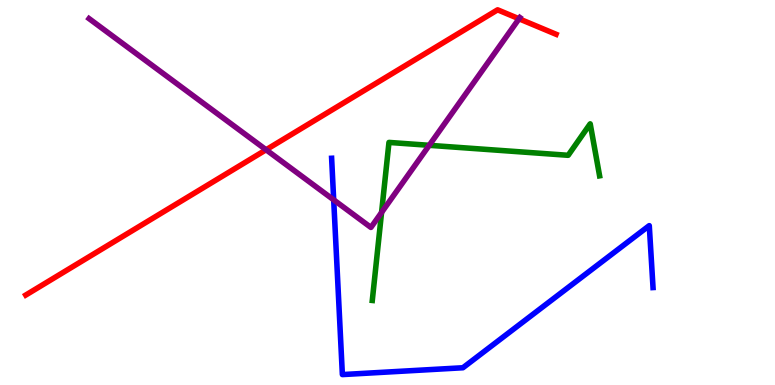[{'lines': ['blue', 'red'], 'intersections': []}, {'lines': ['green', 'red'], 'intersections': []}, {'lines': ['purple', 'red'], 'intersections': [{'x': 3.43, 'y': 6.11}, {'x': 6.7, 'y': 9.51}]}, {'lines': ['blue', 'green'], 'intersections': []}, {'lines': ['blue', 'purple'], 'intersections': [{'x': 4.31, 'y': 4.81}]}, {'lines': ['green', 'purple'], 'intersections': [{'x': 4.92, 'y': 4.48}, {'x': 5.54, 'y': 6.23}]}]